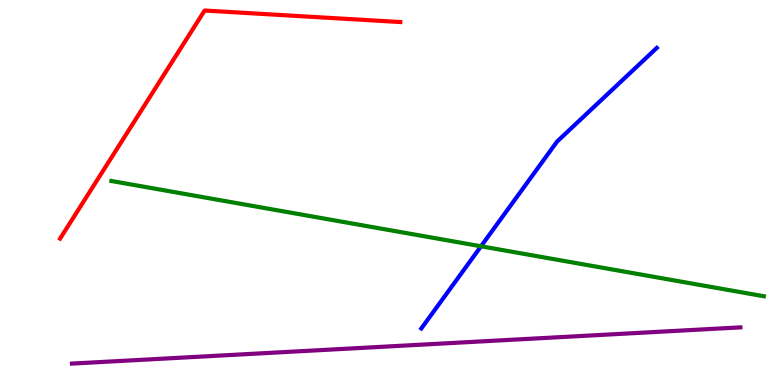[{'lines': ['blue', 'red'], 'intersections': []}, {'lines': ['green', 'red'], 'intersections': []}, {'lines': ['purple', 'red'], 'intersections': []}, {'lines': ['blue', 'green'], 'intersections': [{'x': 6.21, 'y': 3.6}]}, {'lines': ['blue', 'purple'], 'intersections': []}, {'lines': ['green', 'purple'], 'intersections': []}]